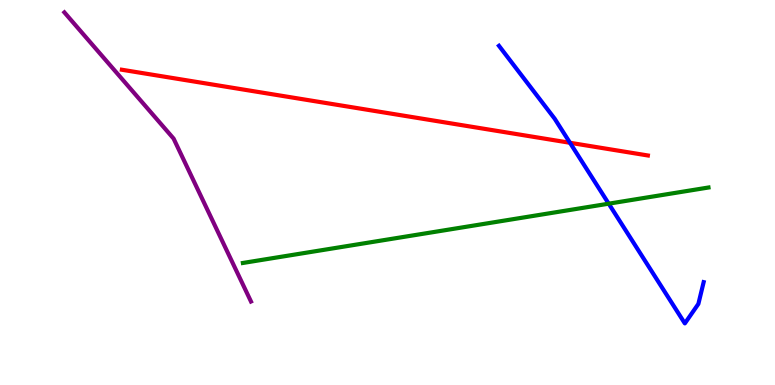[{'lines': ['blue', 'red'], 'intersections': [{'x': 7.35, 'y': 6.29}]}, {'lines': ['green', 'red'], 'intersections': []}, {'lines': ['purple', 'red'], 'intersections': []}, {'lines': ['blue', 'green'], 'intersections': [{'x': 7.85, 'y': 4.71}]}, {'lines': ['blue', 'purple'], 'intersections': []}, {'lines': ['green', 'purple'], 'intersections': []}]